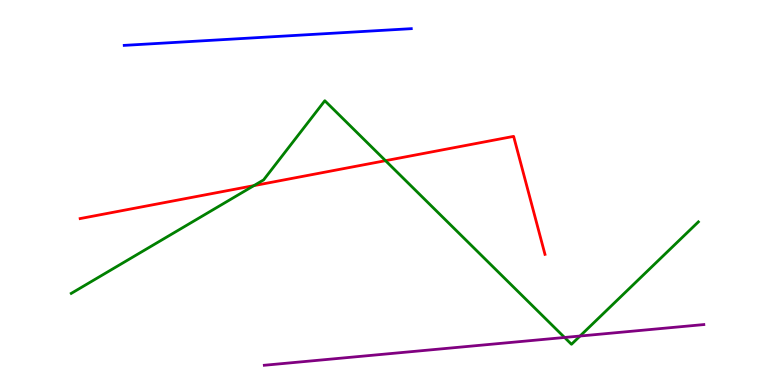[{'lines': ['blue', 'red'], 'intersections': []}, {'lines': ['green', 'red'], 'intersections': [{'x': 3.28, 'y': 5.18}, {'x': 4.97, 'y': 5.83}]}, {'lines': ['purple', 'red'], 'intersections': []}, {'lines': ['blue', 'green'], 'intersections': []}, {'lines': ['blue', 'purple'], 'intersections': []}, {'lines': ['green', 'purple'], 'intersections': [{'x': 7.28, 'y': 1.23}, {'x': 7.48, 'y': 1.27}]}]